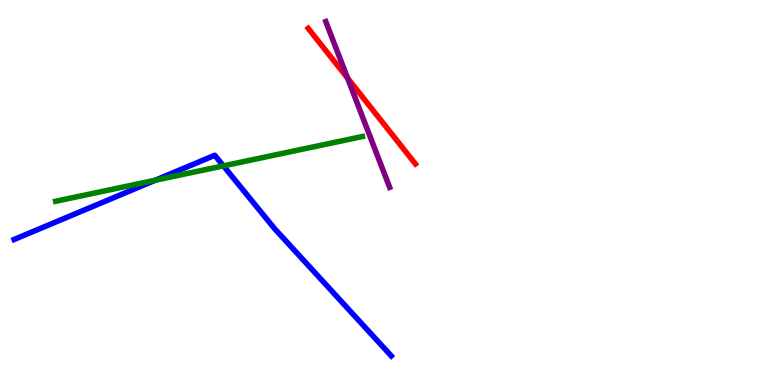[{'lines': ['blue', 'red'], 'intersections': []}, {'lines': ['green', 'red'], 'intersections': []}, {'lines': ['purple', 'red'], 'intersections': [{'x': 4.48, 'y': 7.97}]}, {'lines': ['blue', 'green'], 'intersections': [{'x': 2.0, 'y': 5.32}, {'x': 2.88, 'y': 5.69}]}, {'lines': ['blue', 'purple'], 'intersections': []}, {'lines': ['green', 'purple'], 'intersections': []}]